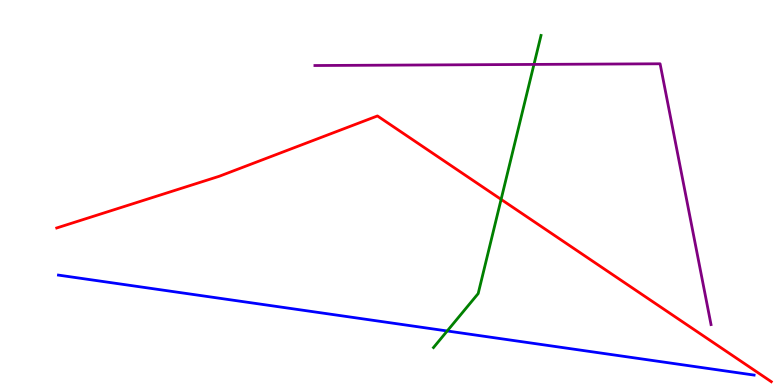[{'lines': ['blue', 'red'], 'intersections': []}, {'lines': ['green', 'red'], 'intersections': [{'x': 6.47, 'y': 4.82}]}, {'lines': ['purple', 'red'], 'intersections': []}, {'lines': ['blue', 'green'], 'intersections': [{'x': 5.77, 'y': 1.4}]}, {'lines': ['blue', 'purple'], 'intersections': []}, {'lines': ['green', 'purple'], 'intersections': [{'x': 6.89, 'y': 8.33}]}]